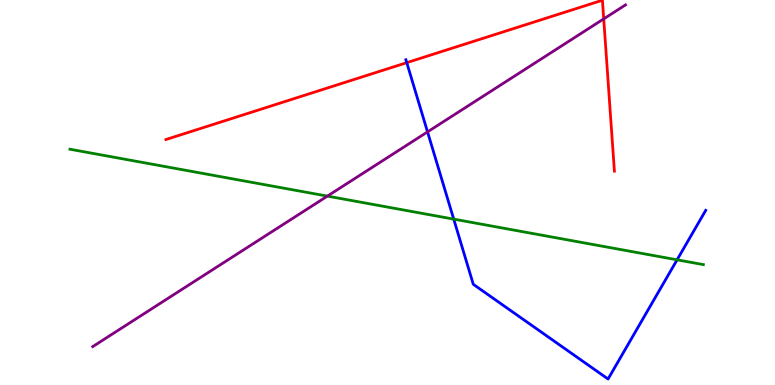[{'lines': ['blue', 'red'], 'intersections': [{'x': 5.25, 'y': 8.37}]}, {'lines': ['green', 'red'], 'intersections': []}, {'lines': ['purple', 'red'], 'intersections': [{'x': 7.79, 'y': 9.51}]}, {'lines': ['blue', 'green'], 'intersections': [{'x': 5.85, 'y': 4.31}, {'x': 8.74, 'y': 3.25}]}, {'lines': ['blue', 'purple'], 'intersections': [{'x': 5.52, 'y': 6.57}]}, {'lines': ['green', 'purple'], 'intersections': [{'x': 4.22, 'y': 4.91}]}]